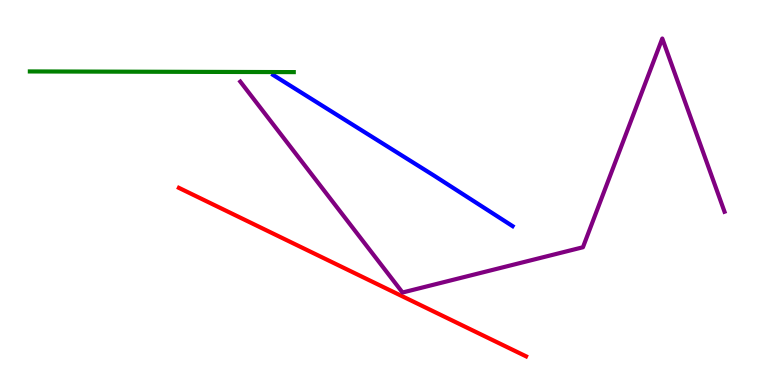[{'lines': ['blue', 'red'], 'intersections': []}, {'lines': ['green', 'red'], 'intersections': []}, {'lines': ['purple', 'red'], 'intersections': []}, {'lines': ['blue', 'green'], 'intersections': []}, {'lines': ['blue', 'purple'], 'intersections': []}, {'lines': ['green', 'purple'], 'intersections': []}]